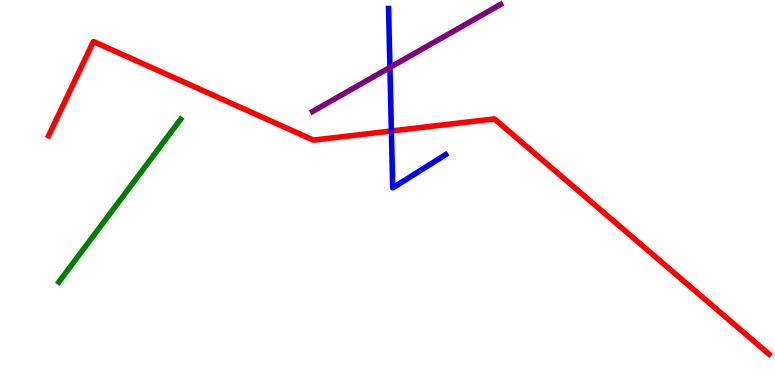[{'lines': ['blue', 'red'], 'intersections': [{'x': 5.05, 'y': 6.6}]}, {'lines': ['green', 'red'], 'intersections': []}, {'lines': ['purple', 'red'], 'intersections': []}, {'lines': ['blue', 'green'], 'intersections': []}, {'lines': ['blue', 'purple'], 'intersections': [{'x': 5.03, 'y': 8.25}]}, {'lines': ['green', 'purple'], 'intersections': []}]